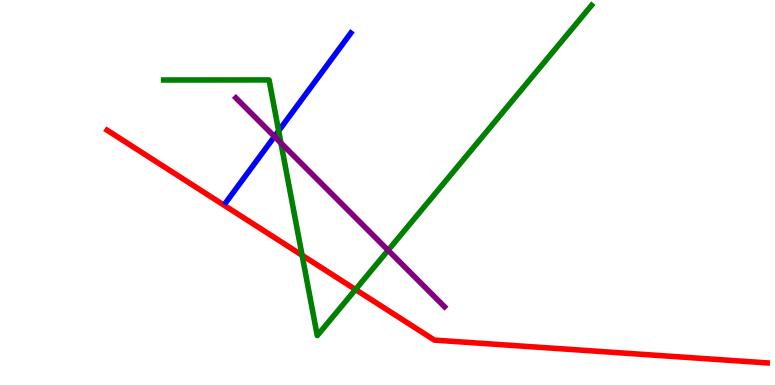[{'lines': ['blue', 'red'], 'intersections': []}, {'lines': ['green', 'red'], 'intersections': [{'x': 3.9, 'y': 3.37}, {'x': 4.59, 'y': 2.48}]}, {'lines': ['purple', 'red'], 'intersections': []}, {'lines': ['blue', 'green'], 'intersections': [{'x': 3.6, 'y': 6.6}]}, {'lines': ['blue', 'purple'], 'intersections': [{'x': 3.54, 'y': 6.45}]}, {'lines': ['green', 'purple'], 'intersections': [{'x': 3.63, 'y': 6.29}, {'x': 5.01, 'y': 3.5}]}]